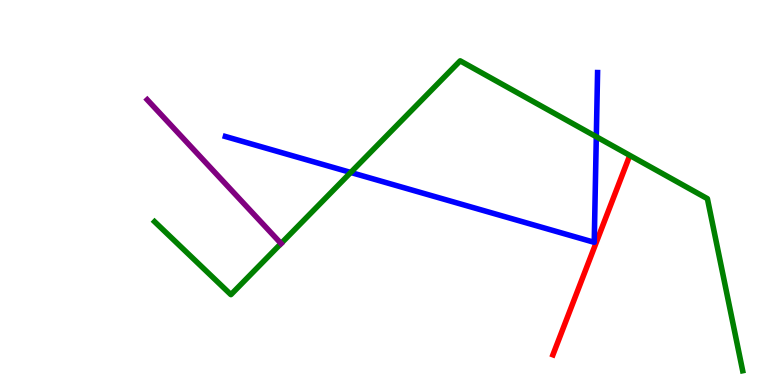[{'lines': ['blue', 'red'], 'intersections': []}, {'lines': ['green', 'red'], 'intersections': []}, {'lines': ['purple', 'red'], 'intersections': []}, {'lines': ['blue', 'green'], 'intersections': [{'x': 4.53, 'y': 5.52}, {'x': 7.69, 'y': 6.45}]}, {'lines': ['blue', 'purple'], 'intersections': []}, {'lines': ['green', 'purple'], 'intersections': [{'x': 3.63, 'y': 3.67}]}]